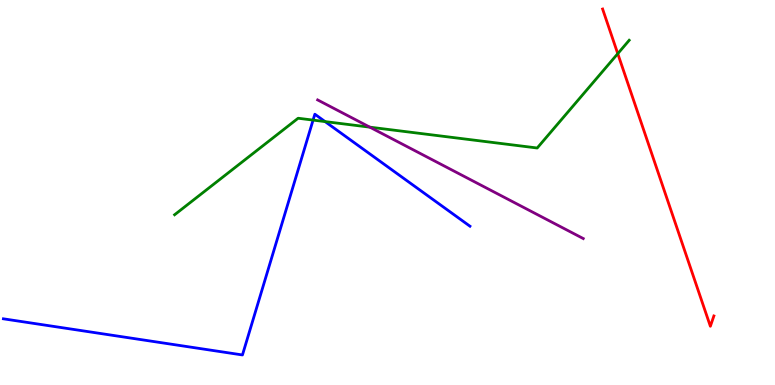[{'lines': ['blue', 'red'], 'intersections': []}, {'lines': ['green', 'red'], 'intersections': [{'x': 7.97, 'y': 8.61}]}, {'lines': ['purple', 'red'], 'intersections': []}, {'lines': ['blue', 'green'], 'intersections': [{'x': 4.04, 'y': 6.88}, {'x': 4.19, 'y': 6.84}]}, {'lines': ['blue', 'purple'], 'intersections': []}, {'lines': ['green', 'purple'], 'intersections': [{'x': 4.77, 'y': 6.7}]}]